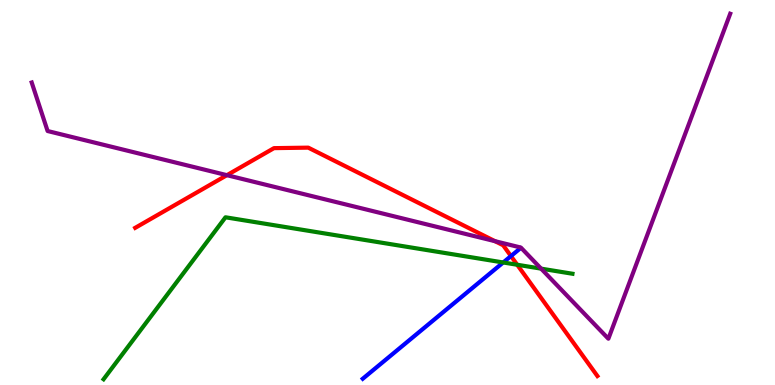[{'lines': ['blue', 'red'], 'intersections': [{'x': 6.59, 'y': 3.35}]}, {'lines': ['green', 'red'], 'intersections': [{'x': 6.67, 'y': 3.12}]}, {'lines': ['purple', 'red'], 'intersections': [{'x': 2.93, 'y': 5.45}, {'x': 6.39, 'y': 3.74}]}, {'lines': ['blue', 'green'], 'intersections': [{'x': 6.49, 'y': 3.18}]}, {'lines': ['blue', 'purple'], 'intersections': []}, {'lines': ['green', 'purple'], 'intersections': [{'x': 6.98, 'y': 3.02}]}]